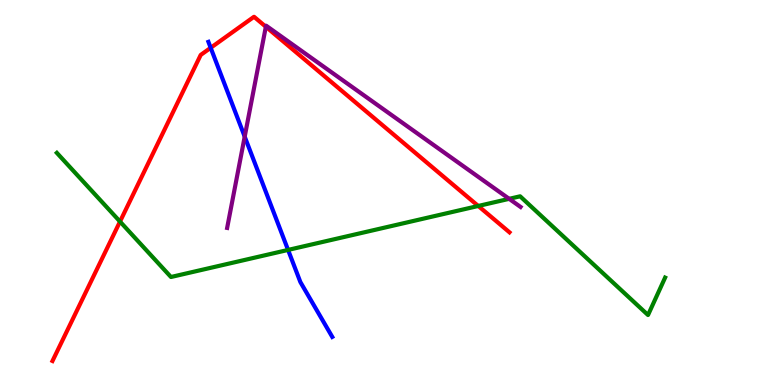[{'lines': ['blue', 'red'], 'intersections': [{'x': 2.72, 'y': 8.76}]}, {'lines': ['green', 'red'], 'intersections': [{'x': 1.55, 'y': 4.24}, {'x': 6.17, 'y': 4.65}]}, {'lines': ['purple', 'red'], 'intersections': [{'x': 3.43, 'y': 9.31}]}, {'lines': ['blue', 'green'], 'intersections': [{'x': 3.72, 'y': 3.51}]}, {'lines': ['blue', 'purple'], 'intersections': [{'x': 3.16, 'y': 6.45}]}, {'lines': ['green', 'purple'], 'intersections': [{'x': 6.57, 'y': 4.84}]}]